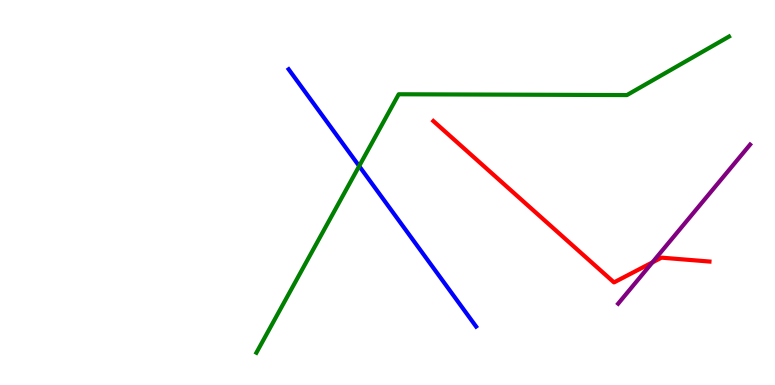[{'lines': ['blue', 'red'], 'intersections': []}, {'lines': ['green', 'red'], 'intersections': []}, {'lines': ['purple', 'red'], 'intersections': [{'x': 8.42, 'y': 3.18}]}, {'lines': ['blue', 'green'], 'intersections': [{'x': 4.63, 'y': 5.69}]}, {'lines': ['blue', 'purple'], 'intersections': []}, {'lines': ['green', 'purple'], 'intersections': []}]